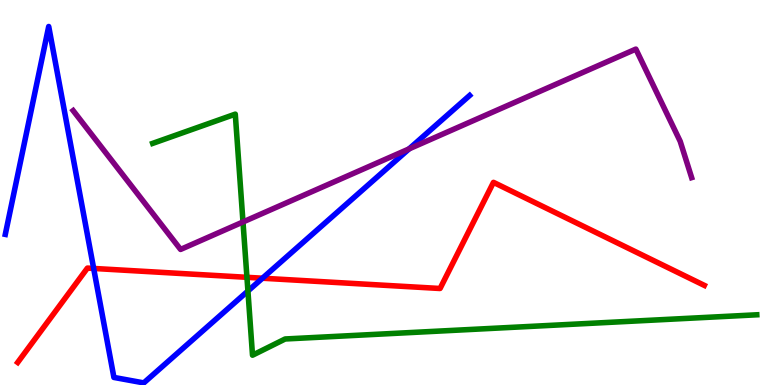[{'lines': ['blue', 'red'], 'intersections': [{'x': 1.21, 'y': 3.03}, {'x': 3.39, 'y': 2.77}]}, {'lines': ['green', 'red'], 'intersections': [{'x': 3.19, 'y': 2.8}]}, {'lines': ['purple', 'red'], 'intersections': []}, {'lines': ['blue', 'green'], 'intersections': [{'x': 3.2, 'y': 2.44}]}, {'lines': ['blue', 'purple'], 'intersections': [{'x': 5.28, 'y': 6.13}]}, {'lines': ['green', 'purple'], 'intersections': [{'x': 3.14, 'y': 4.23}]}]